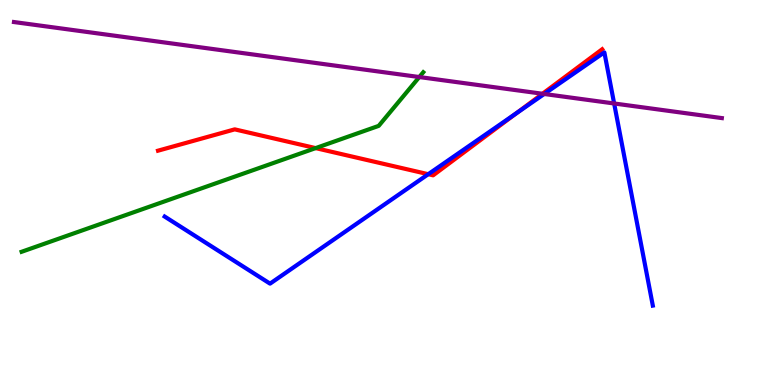[{'lines': ['blue', 'red'], 'intersections': [{'x': 5.53, 'y': 5.48}, {'x': 6.67, 'y': 7.06}]}, {'lines': ['green', 'red'], 'intersections': [{'x': 4.07, 'y': 6.15}]}, {'lines': ['purple', 'red'], 'intersections': [{'x': 7.0, 'y': 7.56}]}, {'lines': ['blue', 'green'], 'intersections': []}, {'lines': ['blue', 'purple'], 'intersections': [{'x': 7.02, 'y': 7.56}, {'x': 7.92, 'y': 7.31}]}, {'lines': ['green', 'purple'], 'intersections': [{'x': 5.41, 'y': 8.0}]}]